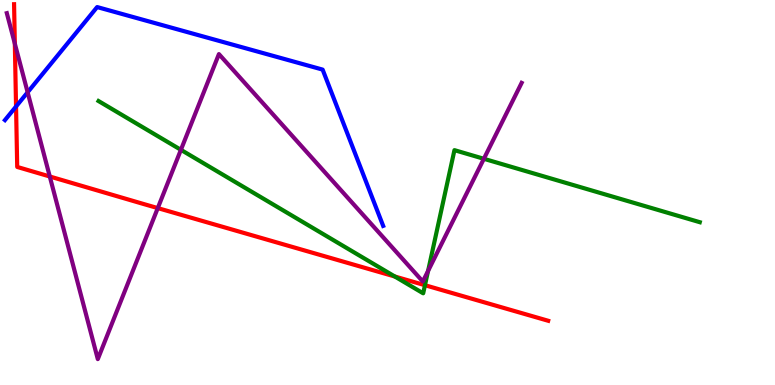[{'lines': ['blue', 'red'], 'intersections': [{'x': 0.207, 'y': 7.23}]}, {'lines': ['green', 'red'], 'intersections': [{'x': 5.09, 'y': 2.82}, {'x': 5.48, 'y': 2.59}]}, {'lines': ['purple', 'red'], 'intersections': [{'x': 0.191, 'y': 8.87}, {'x': 0.642, 'y': 5.42}, {'x': 2.04, 'y': 4.59}]}, {'lines': ['blue', 'green'], 'intersections': []}, {'lines': ['blue', 'purple'], 'intersections': [{'x': 0.357, 'y': 7.6}]}, {'lines': ['green', 'purple'], 'intersections': [{'x': 2.33, 'y': 6.11}, {'x': 5.52, 'y': 2.96}, {'x': 6.24, 'y': 5.88}]}]